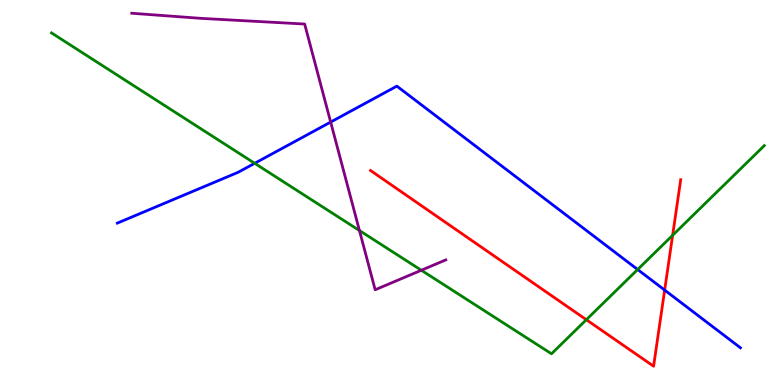[{'lines': ['blue', 'red'], 'intersections': [{'x': 8.58, 'y': 2.47}]}, {'lines': ['green', 'red'], 'intersections': [{'x': 7.57, 'y': 1.7}, {'x': 8.68, 'y': 3.89}]}, {'lines': ['purple', 'red'], 'intersections': []}, {'lines': ['blue', 'green'], 'intersections': [{'x': 3.29, 'y': 5.76}, {'x': 8.23, 'y': 3.0}]}, {'lines': ['blue', 'purple'], 'intersections': [{'x': 4.27, 'y': 6.83}]}, {'lines': ['green', 'purple'], 'intersections': [{'x': 4.64, 'y': 4.01}, {'x': 5.44, 'y': 2.98}]}]